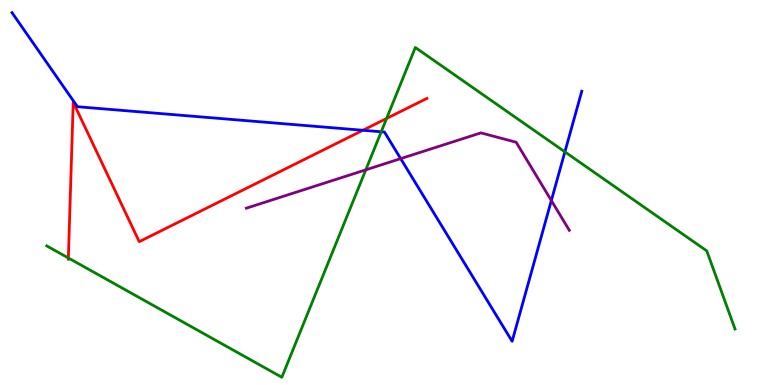[{'lines': ['blue', 'red'], 'intersections': [{'x': 4.68, 'y': 6.62}]}, {'lines': ['green', 'red'], 'intersections': [{'x': 0.882, 'y': 3.3}, {'x': 4.99, 'y': 6.92}]}, {'lines': ['purple', 'red'], 'intersections': []}, {'lines': ['blue', 'green'], 'intersections': [{'x': 4.92, 'y': 6.58}, {'x': 7.29, 'y': 6.06}]}, {'lines': ['blue', 'purple'], 'intersections': [{'x': 5.17, 'y': 5.88}, {'x': 7.11, 'y': 4.79}]}, {'lines': ['green', 'purple'], 'intersections': [{'x': 4.72, 'y': 5.59}]}]